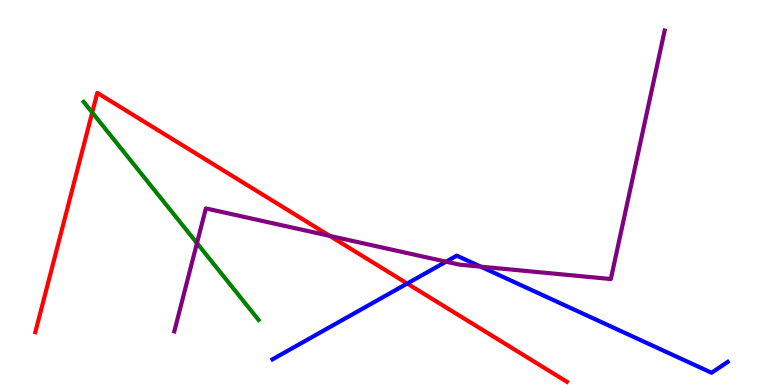[{'lines': ['blue', 'red'], 'intersections': [{'x': 5.25, 'y': 2.64}]}, {'lines': ['green', 'red'], 'intersections': [{'x': 1.19, 'y': 7.08}]}, {'lines': ['purple', 'red'], 'intersections': [{'x': 4.26, 'y': 3.87}]}, {'lines': ['blue', 'green'], 'intersections': []}, {'lines': ['blue', 'purple'], 'intersections': [{'x': 5.76, 'y': 3.2}, {'x': 6.2, 'y': 3.07}]}, {'lines': ['green', 'purple'], 'intersections': [{'x': 2.54, 'y': 3.69}]}]